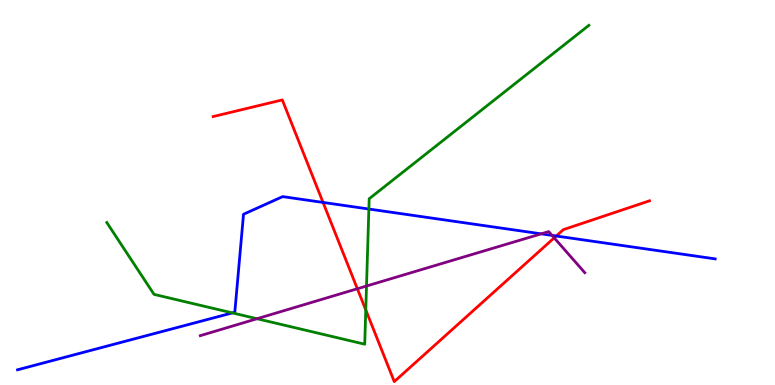[{'lines': ['blue', 'red'], 'intersections': [{'x': 4.17, 'y': 4.74}, {'x': 7.18, 'y': 3.87}]}, {'lines': ['green', 'red'], 'intersections': [{'x': 4.72, 'y': 1.95}]}, {'lines': ['purple', 'red'], 'intersections': [{'x': 4.61, 'y': 2.5}, {'x': 7.15, 'y': 3.82}]}, {'lines': ['blue', 'green'], 'intersections': [{'x': 3.0, 'y': 1.87}, {'x': 4.76, 'y': 4.57}]}, {'lines': ['blue', 'purple'], 'intersections': [{'x': 6.98, 'y': 3.93}, {'x': 7.12, 'y': 3.89}]}, {'lines': ['green', 'purple'], 'intersections': [{'x': 3.32, 'y': 1.72}, {'x': 4.73, 'y': 2.57}]}]